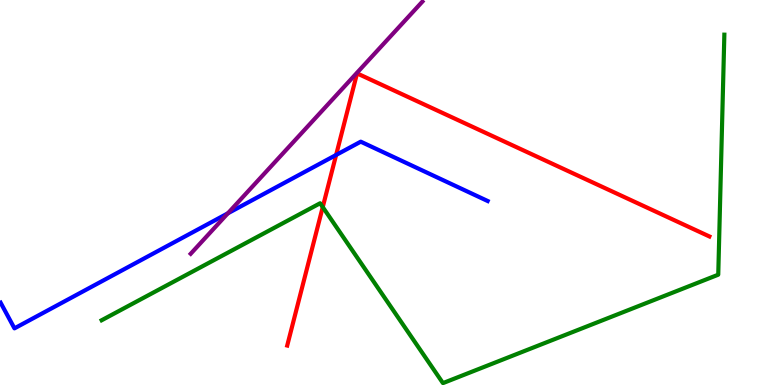[{'lines': ['blue', 'red'], 'intersections': [{'x': 4.34, 'y': 5.98}]}, {'lines': ['green', 'red'], 'intersections': [{'x': 4.16, 'y': 4.62}]}, {'lines': ['purple', 'red'], 'intersections': []}, {'lines': ['blue', 'green'], 'intersections': []}, {'lines': ['blue', 'purple'], 'intersections': [{'x': 2.94, 'y': 4.46}]}, {'lines': ['green', 'purple'], 'intersections': []}]